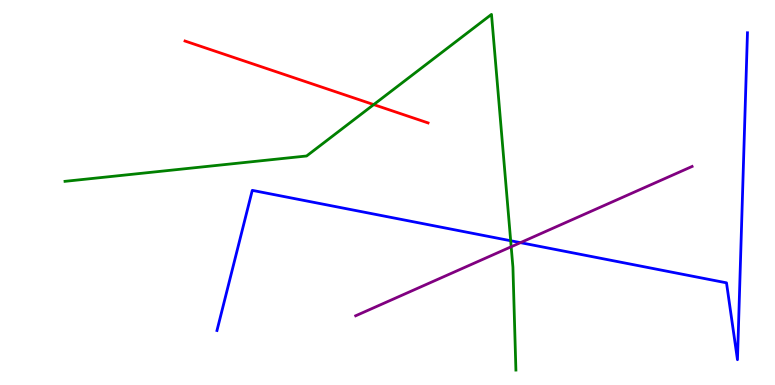[{'lines': ['blue', 'red'], 'intersections': []}, {'lines': ['green', 'red'], 'intersections': [{'x': 4.82, 'y': 7.28}]}, {'lines': ['purple', 'red'], 'intersections': []}, {'lines': ['blue', 'green'], 'intersections': [{'x': 6.59, 'y': 3.75}]}, {'lines': ['blue', 'purple'], 'intersections': [{'x': 6.72, 'y': 3.7}]}, {'lines': ['green', 'purple'], 'intersections': [{'x': 6.6, 'y': 3.59}]}]